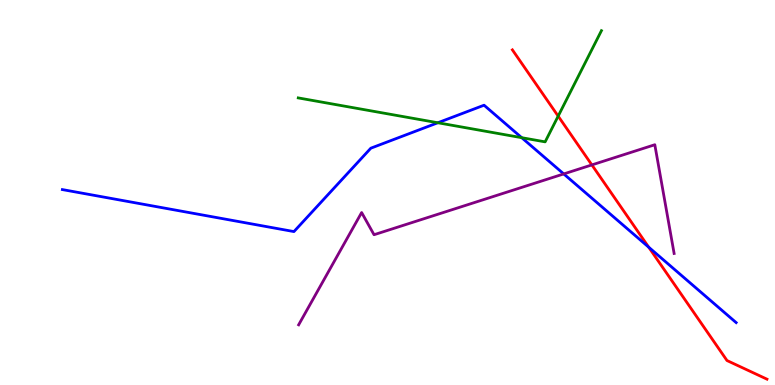[{'lines': ['blue', 'red'], 'intersections': [{'x': 8.37, 'y': 3.58}]}, {'lines': ['green', 'red'], 'intersections': [{'x': 7.2, 'y': 6.98}]}, {'lines': ['purple', 'red'], 'intersections': [{'x': 7.64, 'y': 5.72}]}, {'lines': ['blue', 'green'], 'intersections': [{'x': 5.65, 'y': 6.81}, {'x': 6.73, 'y': 6.42}]}, {'lines': ['blue', 'purple'], 'intersections': [{'x': 7.27, 'y': 5.48}]}, {'lines': ['green', 'purple'], 'intersections': []}]